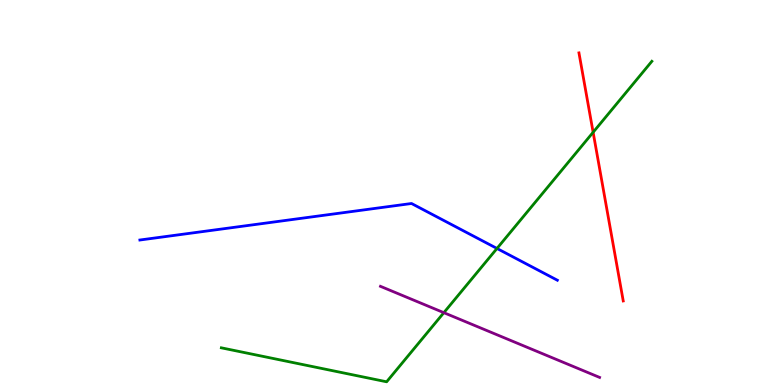[{'lines': ['blue', 'red'], 'intersections': []}, {'lines': ['green', 'red'], 'intersections': [{'x': 7.65, 'y': 6.56}]}, {'lines': ['purple', 'red'], 'intersections': []}, {'lines': ['blue', 'green'], 'intersections': [{'x': 6.41, 'y': 3.55}]}, {'lines': ['blue', 'purple'], 'intersections': []}, {'lines': ['green', 'purple'], 'intersections': [{'x': 5.73, 'y': 1.88}]}]